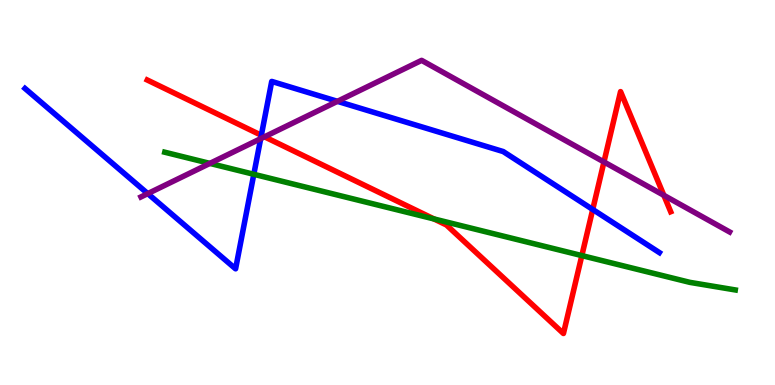[{'lines': ['blue', 'red'], 'intersections': [{'x': 3.37, 'y': 6.49}, {'x': 7.65, 'y': 4.56}]}, {'lines': ['green', 'red'], 'intersections': [{'x': 5.6, 'y': 4.31}, {'x': 7.51, 'y': 3.36}]}, {'lines': ['purple', 'red'], 'intersections': [{'x': 3.41, 'y': 6.45}, {'x': 7.79, 'y': 5.79}, {'x': 8.57, 'y': 4.93}]}, {'lines': ['blue', 'green'], 'intersections': [{'x': 3.28, 'y': 5.47}]}, {'lines': ['blue', 'purple'], 'intersections': [{'x': 1.91, 'y': 4.97}, {'x': 3.36, 'y': 6.4}, {'x': 4.35, 'y': 7.37}]}, {'lines': ['green', 'purple'], 'intersections': [{'x': 2.71, 'y': 5.76}]}]